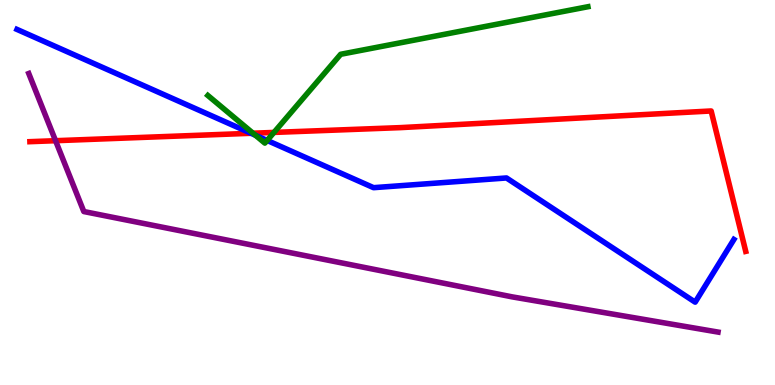[{'lines': ['blue', 'red'], 'intersections': [{'x': 3.24, 'y': 6.54}]}, {'lines': ['green', 'red'], 'intersections': [{'x': 3.26, 'y': 6.54}, {'x': 3.54, 'y': 6.56}]}, {'lines': ['purple', 'red'], 'intersections': [{'x': 0.717, 'y': 6.35}]}, {'lines': ['blue', 'green'], 'intersections': [{'x': 3.3, 'y': 6.49}, {'x': 3.45, 'y': 6.35}]}, {'lines': ['blue', 'purple'], 'intersections': []}, {'lines': ['green', 'purple'], 'intersections': []}]